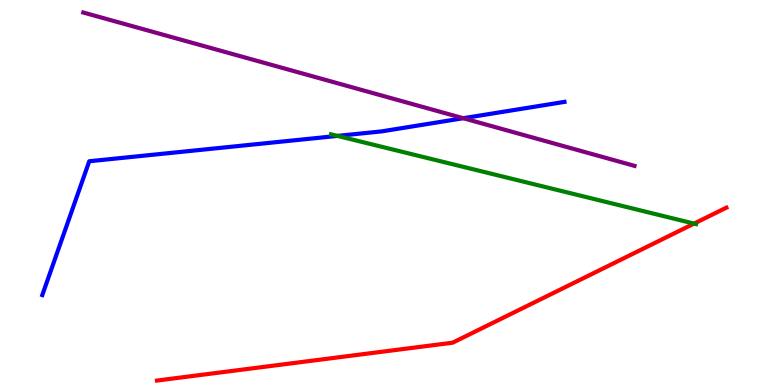[{'lines': ['blue', 'red'], 'intersections': []}, {'lines': ['green', 'red'], 'intersections': [{'x': 8.96, 'y': 4.19}]}, {'lines': ['purple', 'red'], 'intersections': []}, {'lines': ['blue', 'green'], 'intersections': [{'x': 4.35, 'y': 6.47}]}, {'lines': ['blue', 'purple'], 'intersections': [{'x': 5.98, 'y': 6.93}]}, {'lines': ['green', 'purple'], 'intersections': []}]